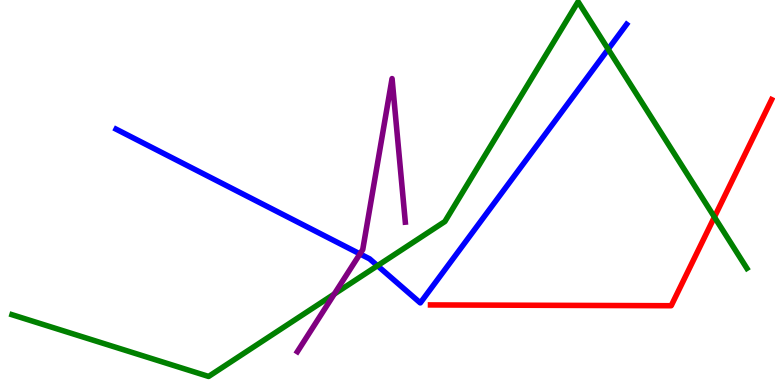[{'lines': ['blue', 'red'], 'intersections': []}, {'lines': ['green', 'red'], 'intersections': [{'x': 9.22, 'y': 4.36}]}, {'lines': ['purple', 'red'], 'intersections': []}, {'lines': ['blue', 'green'], 'intersections': [{'x': 4.87, 'y': 3.1}, {'x': 7.85, 'y': 8.72}]}, {'lines': ['blue', 'purple'], 'intersections': [{'x': 4.64, 'y': 3.4}]}, {'lines': ['green', 'purple'], 'intersections': [{'x': 4.31, 'y': 2.36}]}]